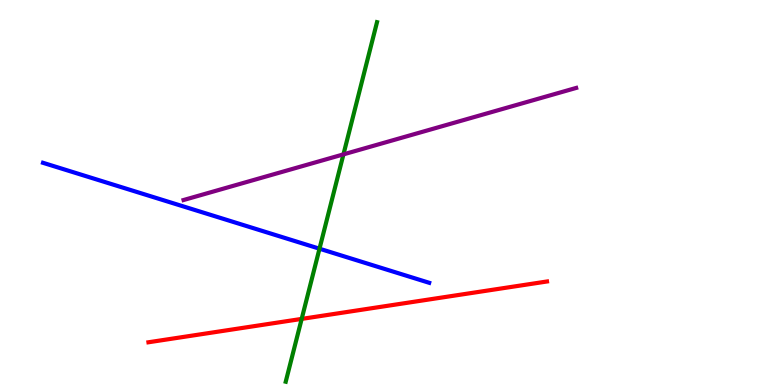[{'lines': ['blue', 'red'], 'intersections': []}, {'lines': ['green', 'red'], 'intersections': [{'x': 3.89, 'y': 1.72}]}, {'lines': ['purple', 'red'], 'intersections': []}, {'lines': ['blue', 'green'], 'intersections': [{'x': 4.12, 'y': 3.54}]}, {'lines': ['blue', 'purple'], 'intersections': []}, {'lines': ['green', 'purple'], 'intersections': [{'x': 4.43, 'y': 5.99}]}]